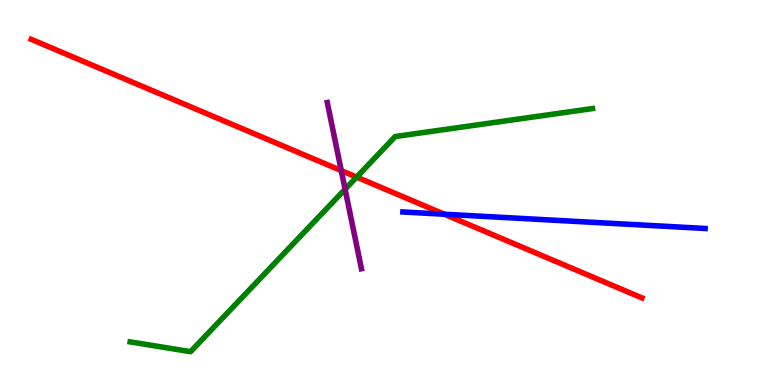[{'lines': ['blue', 'red'], 'intersections': [{'x': 5.73, 'y': 4.44}]}, {'lines': ['green', 'red'], 'intersections': [{'x': 4.6, 'y': 5.4}]}, {'lines': ['purple', 'red'], 'intersections': [{'x': 4.4, 'y': 5.57}]}, {'lines': ['blue', 'green'], 'intersections': []}, {'lines': ['blue', 'purple'], 'intersections': []}, {'lines': ['green', 'purple'], 'intersections': [{'x': 4.45, 'y': 5.08}]}]